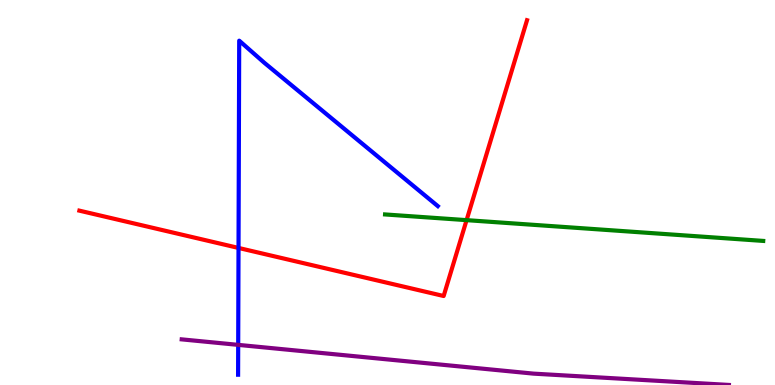[{'lines': ['blue', 'red'], 'intersections': [{'x': 3.08, 'y': 3.56}]}, {'lines': ['green', 'red'], 'intersections': [{'x': 6.02, 'y': 4.28}]}, {'lines': ['purple', 'red'], 'intersections': []}, {'lines': ['blue', 'green'], 'intersections': []}, {'lines': ['blue', 'purple'], 'intersections': [{'x': 3.07, 'y': 1.04}]}, {'lines': ['green', 'purple'], 'intersections': []}]